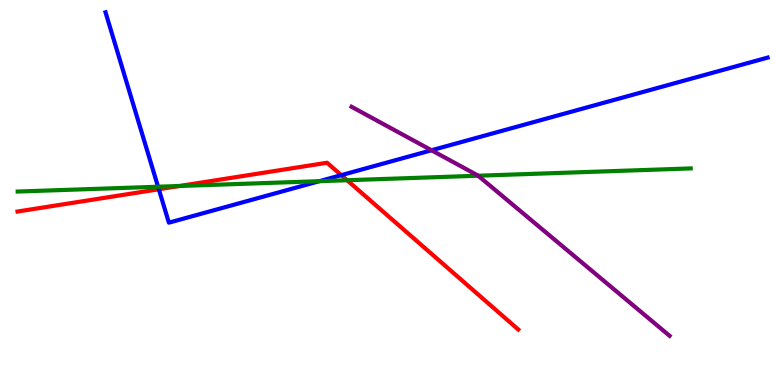[{'lines': ['blue', 'red'], 'intersections': [{'x': 2.05, 'y': 5.08}, {'x': 4.4, 'y': 5.45}]}, {'lines': ['green', 'red'], 'intersections': [{'x': 2.32, 'y': 5.17}, {'x': 4.48, 'y': 5.32}]}, {'lines': ['purple', 'red'], 'intersections': []}, {'lines': ['blue', 'green'], 'intersections': [{'x': 2.04, 'y': 5.15}, {'x': 4.12, 'y': 5.29}]}, {'lines': ['blue', 'purple'], 'intersections': [{'x': 5.57, 'y': 6.1}]}, {'lines': ['green', 'purple'], 'intersections': [{'x': 6.17, 'y': 5.44}]}]